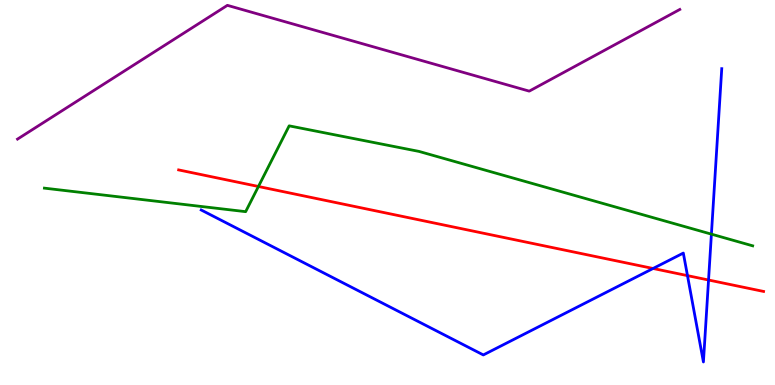[{'lines': ['blue', 'red'], 'intersections': [{'x': 8.43, 'y': 3.03}, {'x': 8.87, 'y': 2.84}, {'x': 9.14, 'y': 2.73}]}, {'lines': ['green', 'red'], 'intersections': [{'x': 3.33, 'y': 5.16}]}, {'lines': ['purple', 'red'], 'intersections': []}, {'lines': ['blue', 'green'], 'intersections': [{'x': 9.18, 'y': 3.92}]}, {'lines': ['blue', 'purple'], 'intersections': []}, {'lines': ['green', 'purple'], 'intersections': []}]